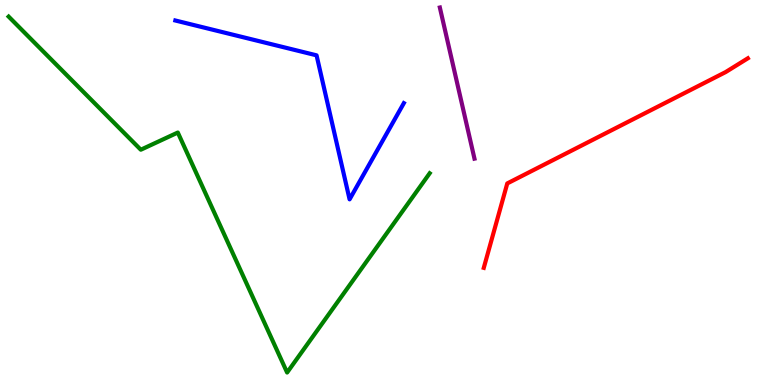[{'lines': ['blue', 'red'], 'intersections': []}, {'lines': ['green', 'red'], 'intersections': []}, {'lines': ['purple', 'red'], 'intersections': []}, {'lines': ['blue', 'green'], 'intersections': []}, {'lines': ['blue', 'purple'], 'intersections': []}, {'lines': ['green', 'purple'], 'intersections': []}]